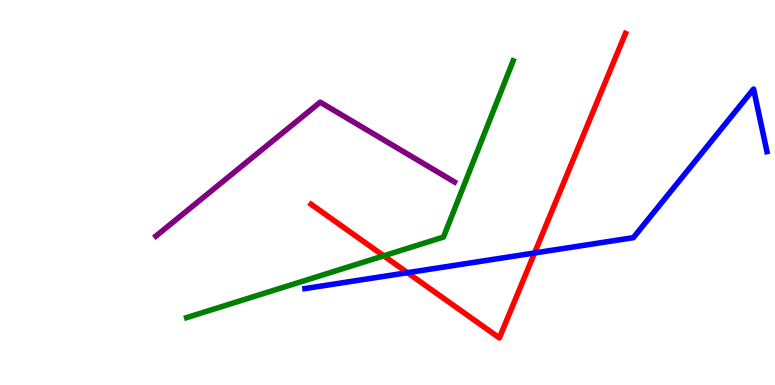[{'lines': ['blue', 'red'], 'intersections': [{'x': 5.26, 'y': 2.92}, {'x': 6.9, 'y': 3.43}]}, {'lines': ['green', 'red'], 'intersections': [{'x': 4.95, 'y': 3.36}]}, {'lines': ['purple', 'red'], 'intersections': []}, {'lines': ['blue', 'green'], 'intersections': []}, {'lines': ['blue', 'purple'], 'intersections': []}, {'lines': ['green', 'purple'], 'intersections': []}]